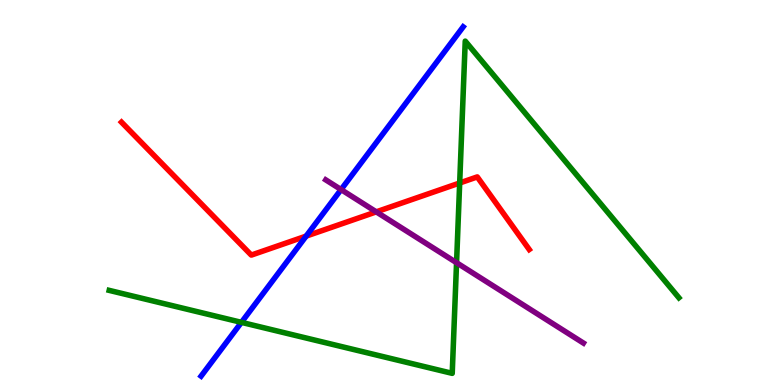[{'lines': ['blue', 'red'], 'intersections': [{'x': 3.95, 'y': 3.87}]}, {'lines': ['green', 'red'], 'intersections': [{'x': 5.93, 'y': 5.25}]}, {'lines': ['purple', 'red'], 'intersections': [{'x': 4.85, 'y': 4.5}]}, {'lines': ['blue', 'green'], 'intersections': [{'x': 3.12, 'y': 1.63}]}, {'lines': ['blue', 'purple'], 'intersections': [{'x': 4.4, 'y': 5.08}]}, {'lines': ['green', 'purple'], 'intersections': [{'x': 5.89, 'y': 3.18}]}]